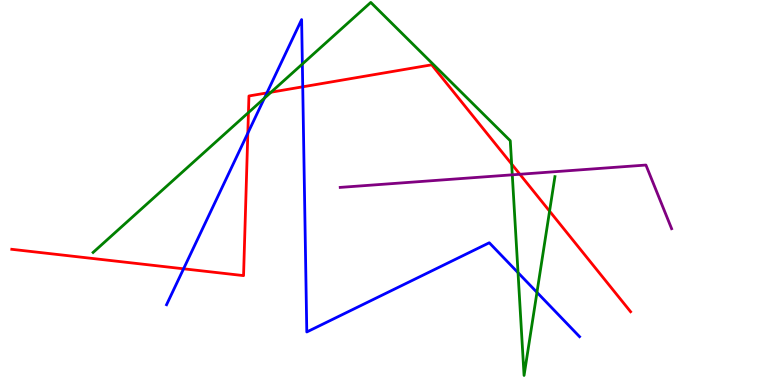[{'lines': ['blue', 'red'], 'intersections': [{'x': 2.37, 'y': 3.02}, {'x': 3.2, 'y': 6.54}, {'x': 3.44, 'y': 7.59}, {'x': 3.91, 'y': 7.75}]}, {'lines': ['green', 'red'], 'intersections': [{'x': 3.21, 'y': 7.08}, {'x': 3.5, 'y': 7.6}, {'x': 6.6, 'y': 5.74}, {'x': 7.09, 'y': 4.52}]}, {'lines': ['purple', 'red'], 'intersections': [{'x': 6.71, 'y': 5.47}]}, {'lines': ['blue', 'green'], 'intersections': [{'x': 3.41, 'y': 7.45}, {'x': 3.9, 'y': 8.34}, {'x': 6.68, 'y': 2.92}, {'x': 6.93, 'y': 2.41}]}, {'lines': ['blue', 'purple'], 'intersections': []}, {'lines': ['green', 'purple'], 'intersections': [{'x': 6.61, 'y': 5.46}]}]